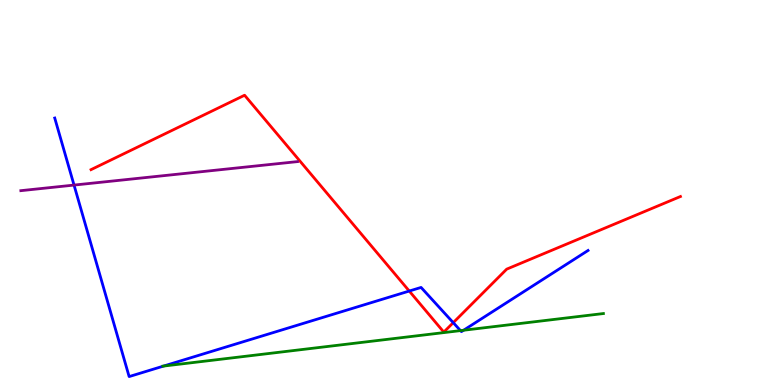[{'lines': ['blue', 'red'], 'intersections': [{'x': 5.28, 'y': 2.44}, {'x': 5.85, 'y': 1.62}]}, {'lines': ['green', 'red'], 'intersections': []}, {'lines': ['purple', 'red'], 'intersections': []}, {'lines': ['blue', 'green'], 'intersections': [{'x': 2.11, 'y': 0.492}, {'x': 5.94, 'y': 1.41}, {'x': 5.98, 'y': 1.42}]}, {'lines': ['blue', 'purple'], 'intersections': [{'x': 0.955, 'y': 5.19}]}, {'lines': ['green', 'purple'], 'intersections': []}]